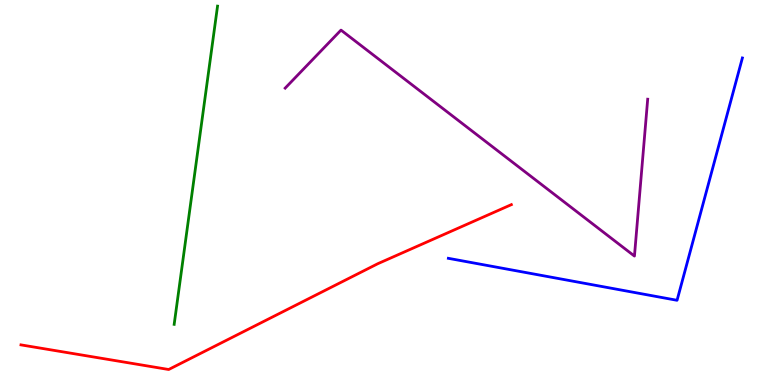[{'lines': ['blue', 'red'], 'intersections': []}, {'lines': ['green', 'red'], 'intersections': []}, {'lines': ['purple', 'red'], 'intersections': []}, {'lines': ['blue', 'green'], 'intersections': []}, {'lines': ['blue', 'purple'], 'intersections': []}, {'lines': ['green', 'purple'], 'intersections': []}]